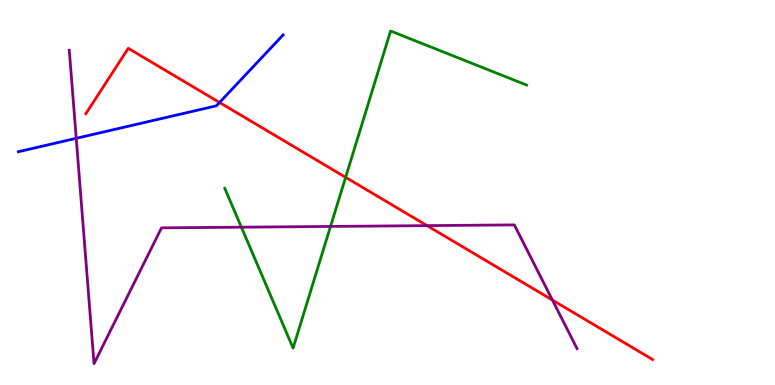[{'lines': ['blue', 'red'], 'intersections': [{'x': 2.83, 'y': 7.34}]}, {'lines': ['green', 'red'], 'intersections': [{'x': 4.46, 'y': 5.39}]}, {'lines': ['purple', 'red'], 'intersections': [{'x': 5.51, 'y': 4.14}, {'x': 7.13, 'y': 2.21}]}, {'lines': ['blue', 'green'], 'intersections': []}, {'lines': ['blue', 'purple'], 'intersections': [{'x': 0.984, 'y': 6.41}]}, {'lines': ['green', 'purple'], 'intersections': [{'x': 3.11, 'y': 4.1}, {'x': 4.26, 'y': 4.12}]}]